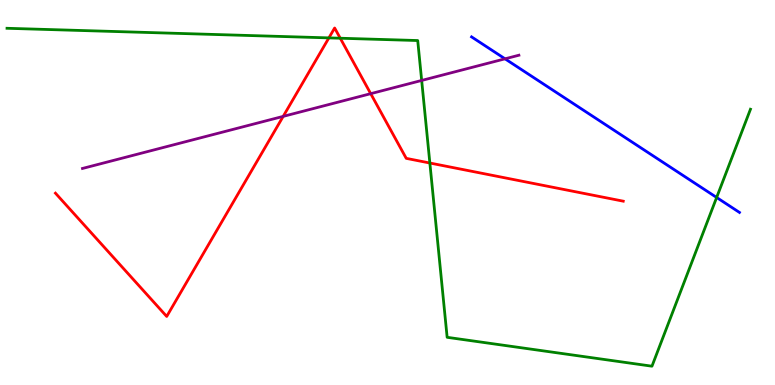[{'lines': ['blue', 'red'], 'intersections': []}, {'lines': ['green', 'red'], 'intersections': [{'x': 4.24, 'y': 9.02}, {'x': 4.39, 'y': 9.01}, {'x': 5.55, 'y': 5.77}]}, {'lines': ['purple', 'red'], 'intersections': [{'x': 3.65, 'y': 6.98}, {'x': 4.78, 'y': 7.57}]}, {'lines': ['blue', 'green'], 'intersections': [{'x': 9.25, 'y': 4.87}]}, {'lines': ['blue', 'purple'], 'intersections': [{'x': 6.52, 'y': 8.47}]}, {'lines': ['green', 'purple'], 'intersections': [{'x': 5.44, 'y': 7.91}]}]